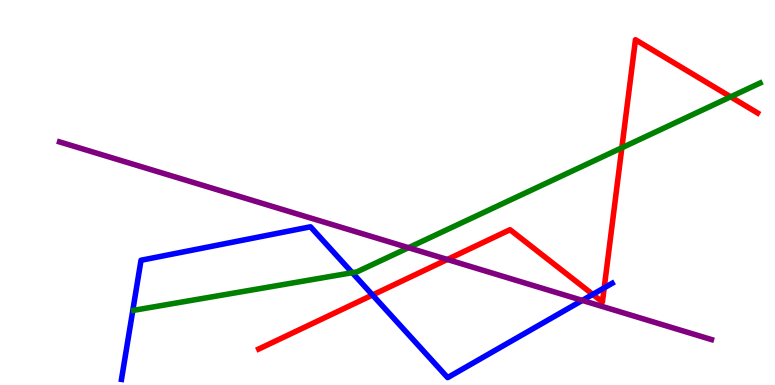[{'lines': ['blue', 'red'], 'intersections': [{'x': 4.81, 'y': 2.34}, {'x': 7.65, 'y': 2.35}, {'x': 7.8, 'y': 2.52}]}, {'lines': ['green', 'red'], 'intersections': [{'x': 8.02, 'y': 6.16}, {'x': 9.43, 'y': 7.49}]}, {'lines': ['purple', 'red'], 'intersections': [{'x': 5.77, 'y': 3.26}]}, {'lines': ['blue', 'green'], 'intersections': [{'x': 4.54, 'y': 2.92}]}, {'lines': ['blue', 'purple'], 'intersections': [{'x': 7.51, 'y': 2.2}]}, {'lines': ['green', 'purple'], 'intersections': [{'x': 5.27, 'y': 3.57}]}]